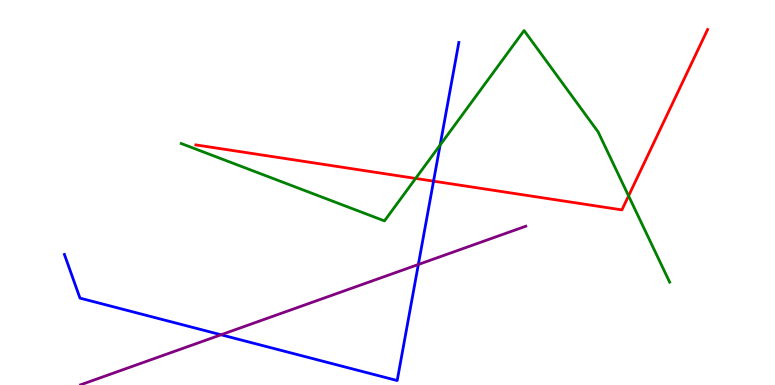[{'lines': ['blue', 'red'], 'intersections': [{'x': 5.59, 'y': 5.29}]}, {'lines': ['green', 'red'], 'intersections': [{'x': 5.36, 'y': 5.37}, {'x': 8.11, 'y': 4.91}]}, {'lines': ['purple', 'red'], 'intersections': []}, {'lines': ['blue', 'green'], 'intersections': [{'x': 5.68, 'y': 6.23}]}, {'lines': ['blue', 'purple'], 'intersections': [{'x': 2.85, 'y': 1.3}, {'x': 5.4, 'y': 3.13}]}, {'lines': ['green', 'purple'], 'intersections': []}]